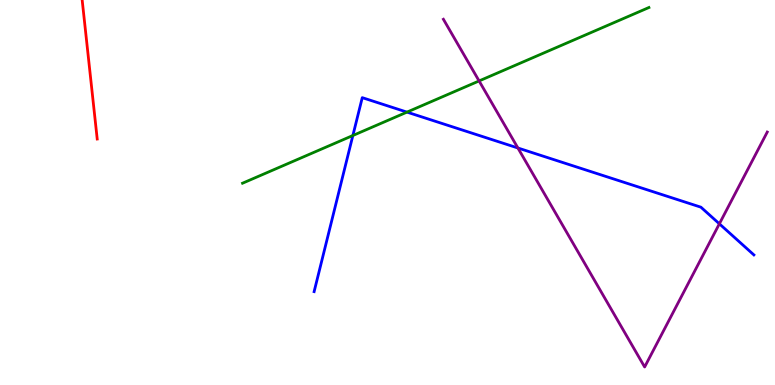[{'lines': ['blue', 'red'], 'intersections': []}, {'lines': ['green', 'red'], 'intersections': []}, {'lines': ['purple', 'red'], 'intersections': []}, {'lines': ['blue', 'green'], 'intersections': [{'x': 4.55, 'y': 6.48}, {'x': 5.25, 'y': 7.09}]}, {'lines': ['blue', 'purple'], 'intersections': [{'x': 6.68, 'y': 6.16}, {'x': 9.28, 'y': 4.19}]}, {'lines': ['green', 'purple'], 'intersections': [{'x': 6.18, 'y': 7.9}]}]